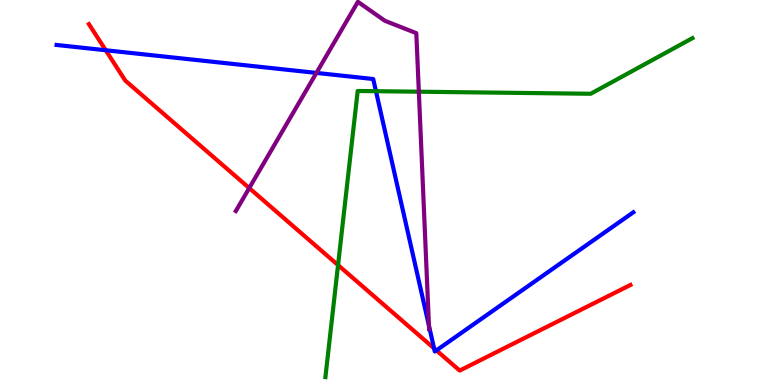[{'lines': ['blue', 'red'], 'intersections': [{'x': 1.36, 'y': 8.69}, {'x': 5.6, 'y': 0.952}, {'x': 5.63, 'y': 0.899}]}, {'lines': ['green', 'red'], 'intersections': [{'x': 4.36, 'y': 3.11}]}, {'lines': ['purple', 'red'], 'intersections': [{'x': 3.22, 'y': 5.11}]}, {'lines': ['blue', 'green'], 'intersections': [{'x': 4.85, 'y': 7.63}]}, {'lines': ['blue', 'purple'], 'intersections': [{'x': 4.08, 'y': 8.11}, {'x': 5.54, 'y': 1.54}]}, {'lines': ['green', 'purple'], 'intersections': [{'x': 5.4, 'y': 7.62}]}]